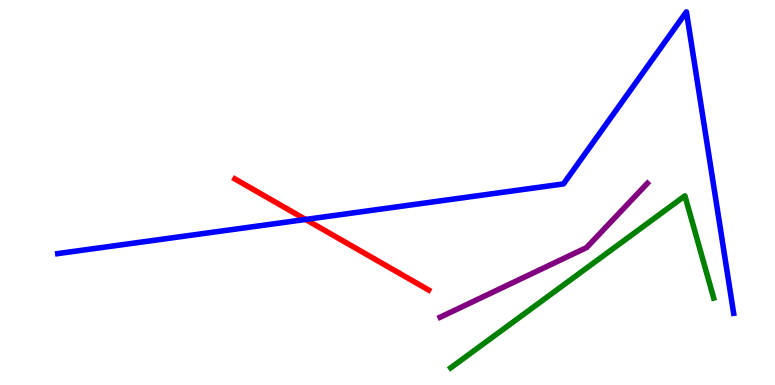[{'lines': ['blue', 'red'], 'intersections': [{'x': 3.94, 'y': 4.3}]}, {'lines': ['green', 'red'], 'intersections': []}, {'lines': ['purple', 'red'], 'intersections': []}, {'lines': ['blue', 'green'], 'intersections': []}, {'lines': ['blue', 'purple'], 'intersections': []}, {'lines': ['green', 'purple'], 'intersections': []}]